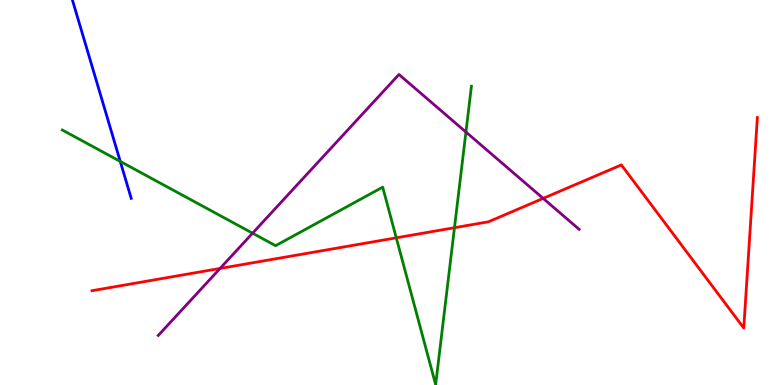[{'lines': ['blue', 'red'], 'intersections': []}, {'lines': ['green', 'red'], 'intersections': [{'x': 5.11, 'y': 3.82}, {'x': 5.86, 'y': 4.09}]}, {'lines': ['purple', 'red'], 'intersections': [{'x': 2.84, 'y': 3.03}, {'x': 7.01, 'y': 4.85}]}, {'lines': ['blue', 'green'], 'intersections': [{'x': 1.55, 'y': 5.81}]}, {'lines': ['blue', 'purple'], 'intersections': []}, {'lines': ['green', 'purple'], 'intersections': [{'x': 3.26, 'y': 3.94}, {'x': 6.01, 'y': 6.57}]}]